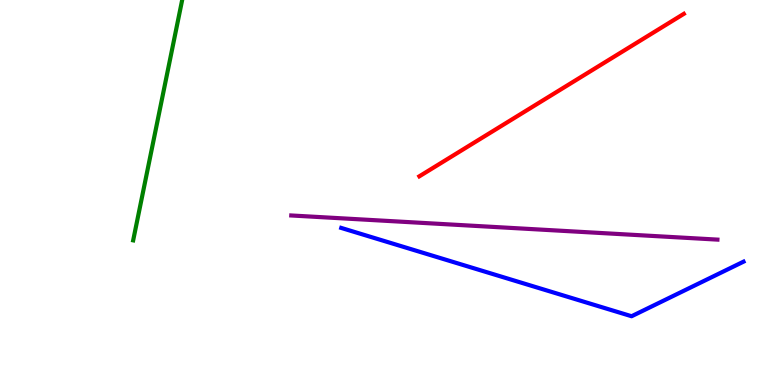[{'lines': ['blue', 'red'], 'intersections': []}, {'lines': ['green', 'red'], 'intersections': []}, {'lines': ['purple', 'red'], 'intersections': []}, {'lines': ['blue', 'green'], 'intersections': []}, {'lines': ['blue', 'purple'], 'intersections': []}, {'lines': ['green', 'purple'], 'intersections': []}]